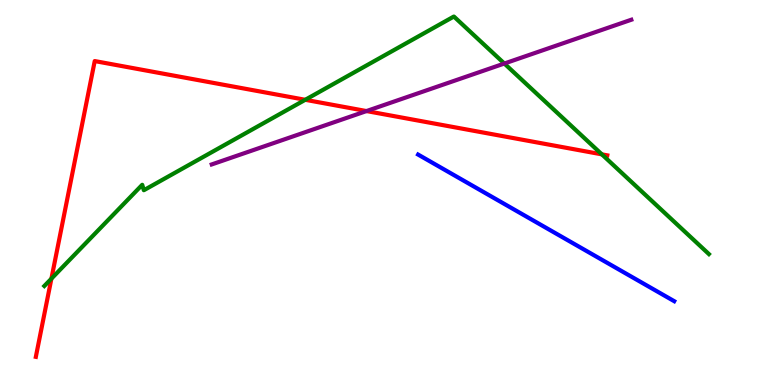[{'lines': ['blue', 'red'], 'intersections': []}, {'lines': ['green', 'red'], 'intersections': [{'x': 0.663, 'y': 2.76}, {'x': 3.94, 'y': 7.41}, {'x': 7.77, 'y': 5.99}]}, {'lines': ['purple', 'red'], 'intersections': [{'x': 4.73, 'y': 7.12}]}, {'lines': ['blue', 'green'], 'intersections': []}, {'lines': ['blue', 'purple'], 'intersections': []}, {'lines': ['green', 'purple'], 'intersections': [{'x': 6.51, 'y': 8.35}]}]